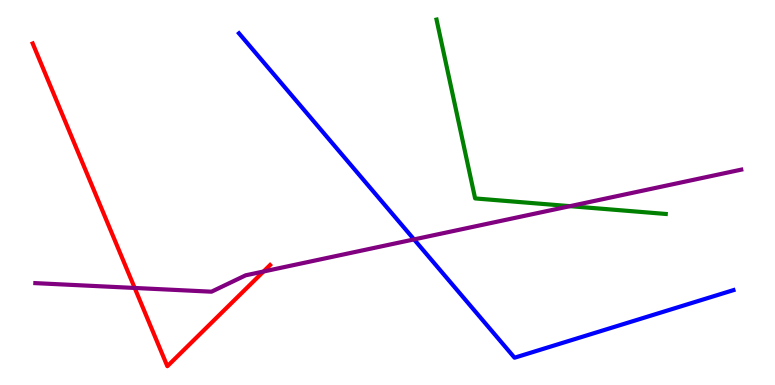[{'lines': ['blue', 'red'], 'intersections': []}, {'lines': ['green', 'red'], 'intersections': []}, {'lines': ['purple', 'red'], 'intersections': [{'x': 1.74, 'y': 2.52}, {'x': 3.4, 'y': 2.95}]}, {'lines': ['blue', 'green'], 'intersections': []}, {'lines': ['blue', 'purple'], 'intersections': [{'x': 5.34, 'y': 3.78}]}, {'lines': ['green', 'purple'], 'intersections': [{'x': 7.35, 'y': 4.65}]}]